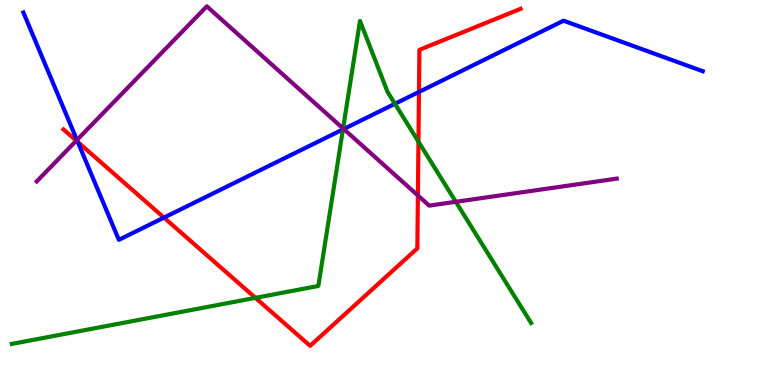[{'lines': ['blue', 'red'], 'intersections': [{'x': 1.0, 'y': 6.31}, {'x': 2.12, 'y': 4.35}, {'x': 5.41, 'y': 7.61}]}, {'lines': ['green', 'red'], 'intersections': [{'x': 3.3, 'y': 2.26}, {'x': 5.4, 'y': 6.32}]}, {'lines': ['purple', 'red'], 'intersections': [{'x': 0.984, 'y': 6.35}, {'x': 5.39, 'y': 4.92}]}, {'lines': ['blue', 'green'], 'intersections': [{'x': 4.43, 'y': 6.64}, {'x': 5.1, 'y': 7.3}]}, {'lines': ['blue', 'purple'], 'intersections': [{'x': 0.993, 'y': 6.36}, {'x': 4.44, 'y': 6.65}]}, {'lines': ['green', 'purple'], 'intersections': [{'x': 4.43, 'y': 6.66}, {'x': 5.88, 'y': 4.76}]}]